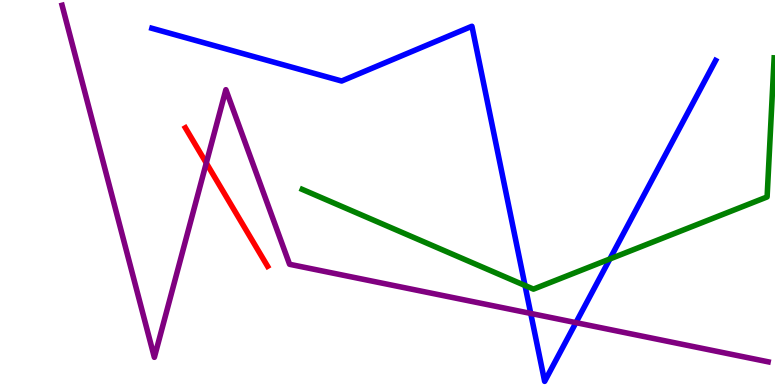[{'lines': ['blue', 'red'], 'intersections': []}, {'lines': ['green', 'red'], 'intersections': []}, {'lines': ['purple', 'red'], 'intersections': [{'x': 2.66, 'y': 5.77}]}, {'lines': ['blue', 'green'], 'intersections': [{'x': 6.77, 'y': 2.58}, {'x': 7.87, 'y': 3.27}]}, {'lines': ['blue', 'purple'], 'intersections': [{'x': 6.85, 'y': 1.86}, {'x': 7.43, 'y': 1.62}]}, {'lines': ['green', 'purple'], 'intersections': []}]